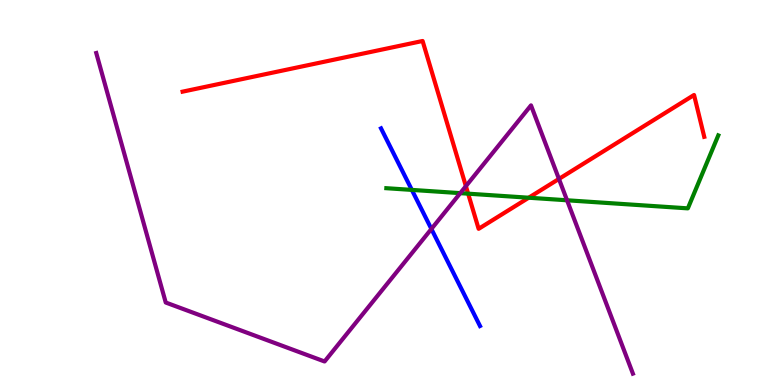[{'lines': ['blue', 'red'], 'intersections': []}, {'lines': ['green', 'red'], 'intersections': [{'x': 6.04, 'y': 4.97}, {'x': 6.82, 'y': 4.86}]}, {'lines': ['purple', 'red'], 'intersections': [{'x': 6.01, 'y': 5.17}, {'x': 7.21, 'y': 5.35}]}, {'lines': ['blue', 'green'], 'intersections': [{'x': 5.31, 'y': 5.07}]}, {'lines': ['blue', 'purple'], 'intersections': [{'x': 5.57, 'y': 4.05}]}, {'lines': ['green', 'purple'], 'intersections': [{'x': 5.94, 'y': 4.98}, {'x': 7.32, 'y': 4.8}]}]